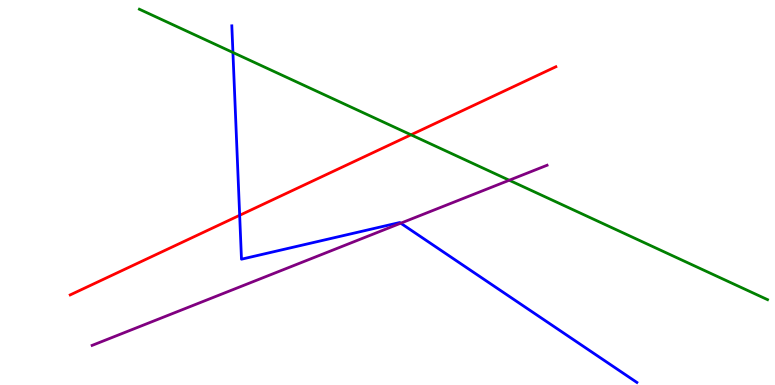[{'lines': ['blue', 'red'], 'intersections': [{'x': 3.09, 'y': 4.41}]}, {'lines': ['green', 'red'], 'intersections': [{'x': 5.3, 'y': 6.5}]}, {'lines': ['purple', 'red'], 'intersections': []}, {'lines': ['blue', 'green'], 'intersections': [{'x': 3.01, 'y': 8.64}]}, {'lines': ['blue', 'purple'], 'intersections': [{'x': 5.17, 'y': 4.2}]}, {'lines': ['green', 'purple'], 'intersections': [{'x': 6.57, 'y': 5.32}]}]